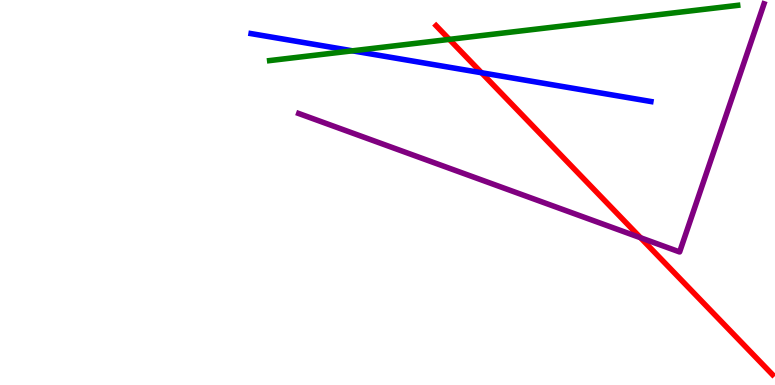[{'lines': ['blue', 'red'], 'intersections': [{'x': 6.21, 'y': 8.11}]}, {'lines': ['green', 'red'], 'intersections': [{'x': 5.8, 'y': 8.98}]}, {'lines': ['purple', 'red'], 'intersections': [{'x': 8.27, 'y': 3.82}]}, {'lines': ['blue', 'green'], 'intersections': [{'x': 4.55, 'y': 8.68}]}, {'lines': ['blue', 'purple'], 'intersections': []}, {'lines': ['green', 'purple'], 'intersections': []}]